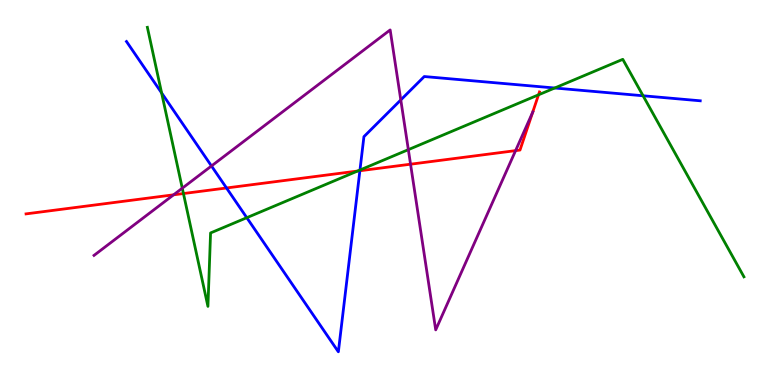[{'lines': ['blue', 'red'], 'intersections': [{'x': 2.92, 'y': 5.12}, {'x': 4.64, 'y': 5.57}]}, {'lines': ['green', 'red'], 'intersections': [{'x': 2.37, 'y': 4.97}, {'x': 4.61, 'y': 5.56}, {'x': 6.95, 'y': 7.54}]}, {'lines': ['purple', 'red'], 'intersections': [{'x': 2.24, 'y': 4.94}, {'x': 5.3, 'y': 5.74}, {'x': 6.65, 'y': 6.09}, {'x': 6.87, 'y': 7.08}]}, {'lines': ['blue', 'green'], 'intersections': [{'x': 2.09, 'y': 7.59}, {'x': 3.18, 'y': 4.35}, {'x': 4.64, 'y': 5.58}, {'x': 7.16, 'y': 7.71}, {'x': 8.3, 'y': 7.51}]}, {'lines': ['blue', 'purple'], 'intersections': [{'x': 2.73, 'y': 5.69}, {'x': 5.17, 'y': 7.4}]}, {'lines': ['green', 'purple'], 'intersections': [{'x': 2.35, 'y': 5.11}, {'x': 5.27, 'y': 6.11}]}]